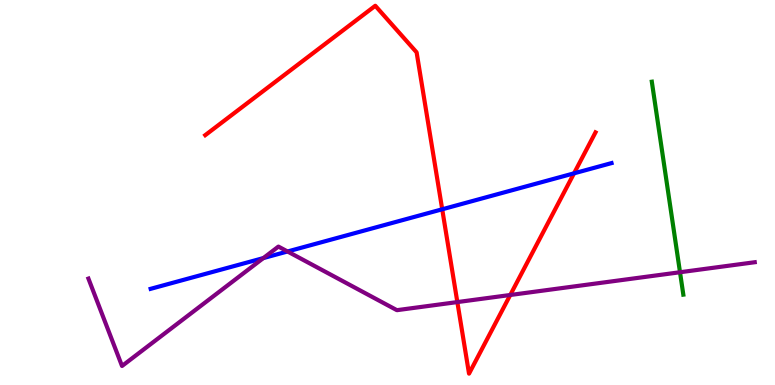[{'lines': ['blue', 'red'], 'intersections': [{'x': 5.71, 'y': 4.56}, {'x': 7.41, 'y': 5.5}]}, {'lines': ['green', 'red'], 'intersections': []}, {'lines': ['purple', 'red'], 'intersections': [{'x': 5.9, 'y': 2.15}, {'x': 6.58, 'y': 2.34}]}, {'lines': ['blue', 'green'], 'intersections': []}, {'lines': ['blue', 'purple'], 'intersections': [{'x': 3.4, 'y': 3.3}, {'x': 3.71, 'y': 3.47}]}, {'lines': ['green', 'purple'], 'intersections': [{'x': 8.77, 'y': 2.93}]}]